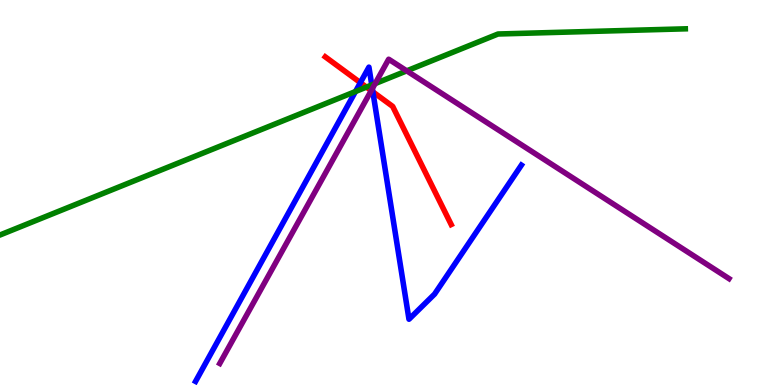[{'lines': ['blue', 'red'], 'intersections': [{'x': 4.65, 'y': 7.85}, {'x': 4.81, 'y': 7.61}]}, {'lines': ['green', 'red'], 'intersections': [{'x': 4.73, 'y': 7.74}]}, {'lines': ['purple', 'red'], 'intersections': [{'x': 4.79, 'y': 7.65}]}, {'lines': ['blue', 'green'], 'intersections': [{'x': 4.59, 'y': 7.62}, {'x': 4.8, 'y': 7.79}]}, {'lines': ['blue', 'purple'], 'intersections': [{'x': 4.8, 'y': 7.7}]}, {'lines': ['green', 'purple'], 'intersections': [{'x': 4.84, 'y': 7.83}, {'x': 5.25, 'y': 8.16}]}]